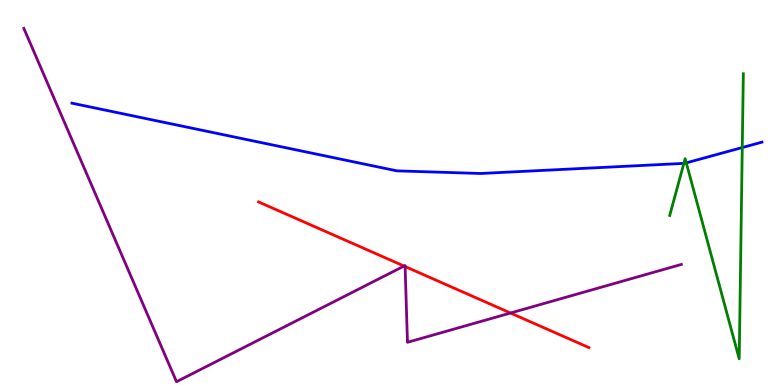[{'lines': ['blue', 'red'], 'intersections': []}, {'lines': ['green', 'red'], 'intersections': []}, {'lines': ['purple', 'red'], 'intersections': [{'x': 5.21, 'y': 3.09}, {'x': 5.23, 'y': 3.08}, {'x': 6.59, 'y': 1.87}]}, {'lines': ['blue', 'green'], 'intersections': [{'x': 8.82, 'y': 5.76}, {'x': 8.86, 'y': 5.77}, {'x': 9.58, 'y': 6.17}]}, {'lines': ['blue', 'purple'], 'intersections': []}, {'lines': ['green', 'purple'], 'intersections': []}]